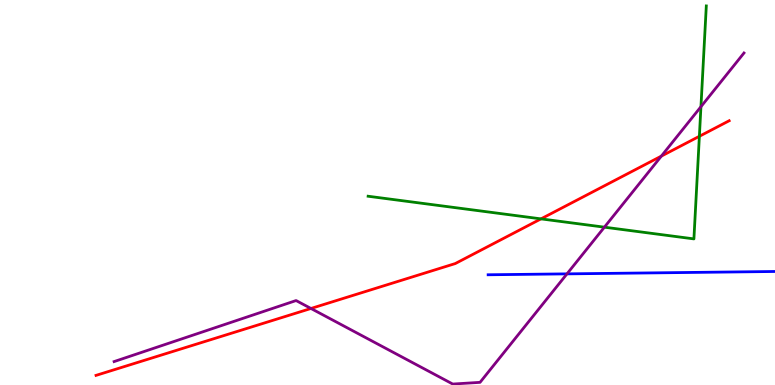[{'lines': ['blue', 'red'], 'intersections': []}, {'lines': ['green', 'red'], 'intersections': [{'x': 6.98, 'y': 4.32}, {'x': 9.02, 'y': 6.46}]}, {'lines': ['purple', 'red'], 'intersections': [{'x': 4.01, 'y': 1.99}, {'x': 8.53, 'y': 5.95}]}, {'lines': ['blue', 'green'], 'intersections': []}, {'lines': ['blue', 'purple'], 'intersections': [{'x': 7.32, 'y': 2.89}]}, {'lines': ['green', 'purple'], 'intersections': [{'x': 7.8, 'y': 4.1}, {'x': 9.04, 'y': 7.23}]}]